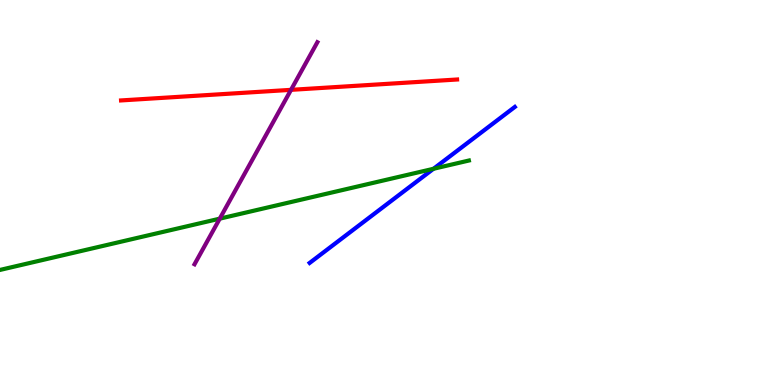[{'lines': ['blue', 'red'], 'intersections': []}, {'lines': ['green', 'red'], 'intersections': []}, {'lines': ['purple', 'red'], 'intersections': [{'x': 3.76, 'y': 7.67}]}, {'lines': ['blue', 'green'], 'intersections': [{'x': 5.59, 'y': 5.62}]}, {'lines': ['blue', 'purple'], 'intersections': []}, {'lines': ['green', 'purple'], 'intersections': [{'x': 2.84, 'y': 4.32}]}]